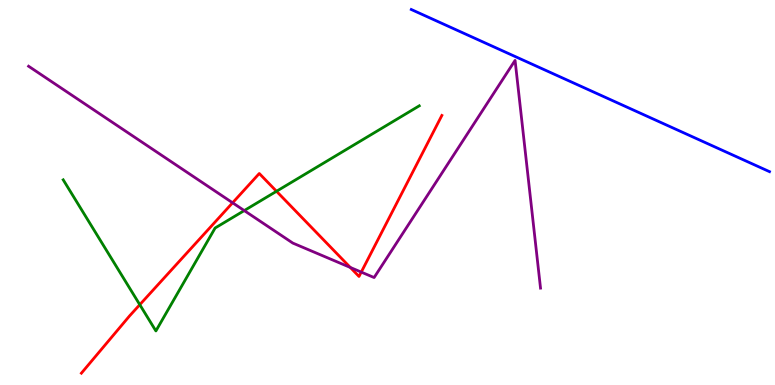[{'lines': ['blue', 'red'], 'intersections': []}, {'lines': ['green', 'red'], 'intersections': [{'x': 1.8, 'y': 2.09}, {'x': 3.57, 'y': 5.03}]}, {'lines': ['purple', 'red'], 'intersections': [{'x': 3.0, 'y': 4.73}, {'x': 4.52, 'y': 3.05}, {'x': 4.66, 'y': 2.93}]}, {'lines': ['blue', 'green'], 'intersections': []}, {'lines': ['blue', 'purple'], 'intersections': []}, {'lines': ['green', 'purple'], 'intersections': [{'x': 3.15, 'y': 4.53}]}]